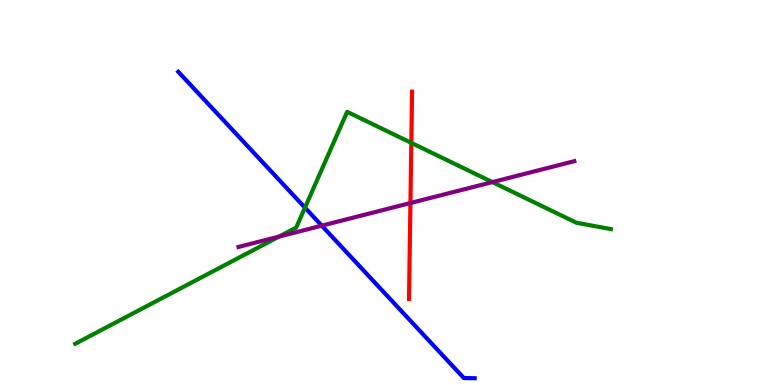[{'lines': ['blue', 'red'], 'intersections': []}, {'lines': ['green', 'red'], 'intersections': [{'x': 5.31, 'y': 6.29}]}, {'lines': ['purple', 'red'], 'intersections': [{'x': 5.3, 'y': 4.73}]}, {'lines': ['blue', 'green'], 'intersections': [{'x': 3.94, 'y': 4.61}]}, {'lines': ['blue', 'purple'], 'intersections': [{'x': 4.15, 'y': 4.14}]}, {'lines': ['green', 'purple'], 'intersections': [{'x': 3.6, 'y': 3.85}, {'x': 6.35, 'y': 5.27}]}]